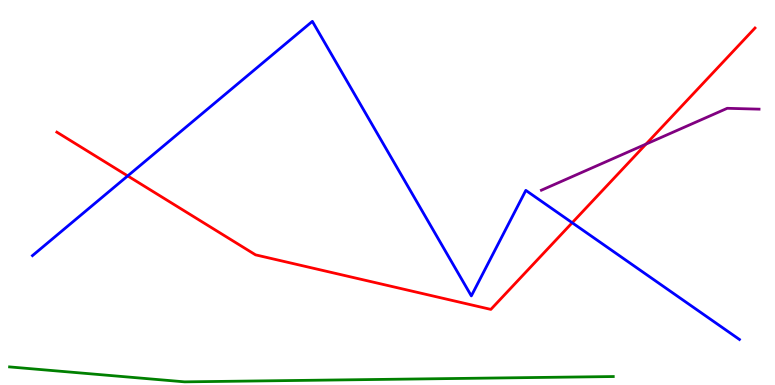[{'lines': ['blue', 'red'], 'intersections': [{'x': 1.65, 'y': 5.43}, {'x': 7.38, 'y': 4.21}]}, {'lines': ['green', 'red'], 'intersections': []}, {'lines': ['purple', 'red'], 'intersections': [{'x': 8.34, 'y': 6.26}]}, {'lines': ['blue', 'green'], 'intersections': []}, {'lines': ['blue', 'purple'], 'intersections': []}, {'lines': ['green', 'purple'], 'intersections': []}]